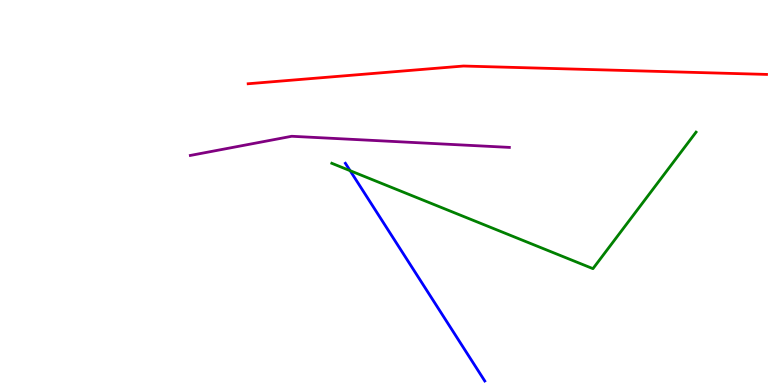[{'lines': ['blue', 'red'], 'intersections': []}, {'lines': ['green', 'red'], 'intersections': []}, {'lines': ['purple', 'red'], 'intersections': []}, {'lines': ['blue', 'green'], 'intersections': [{'x': 4.52, 'y': 5.57}]}, {'lines': ['blue', 'purple'], 'intersections': []}, {'lines': ['green', 'purple'], 'intersections': []}]